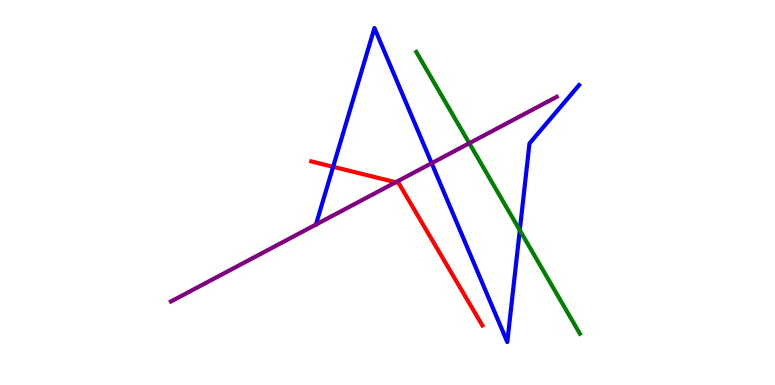[{'lines': ['blue', 'red'], 'intersections': [{'x': 4.3, 'y': 5.67}]}, {'lines': ['green', 'red'], 'intersections': []}, {'lines': ['purple', 'red'], 'intersections': [{'x': 5.11, 'y': 5.27}]}, {'lines': ['blue', 'green'], 'intersections': [{'x': 6.71, 'y': 4.02}]}, {'lines': ['blue', 'purple'], 'intersections': [{'x': 5.57, 'y': 5.76}]}, {'lines': ['green', 'purple'], 'intersections': [{'x': 6.06, 'y': 6.28}]}]